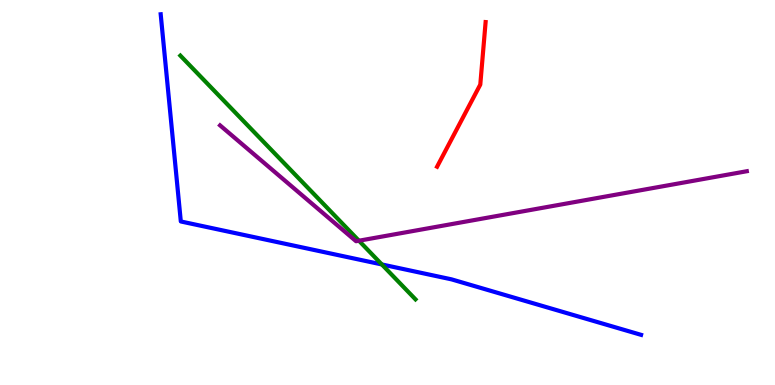[{'lines': ['blue', 'red'], 'intersections': []}, {'lines': ['green', 'red'], 'intersections': []}, {'lines': ['purple', 'red'], 'intersections': []}, {'lines': ['blue', 'green'], 'intersections': [{'x': 4.93, 'y': 3.13}]}, {'lines': ['blue', 'purple'], 'intersections': []}, {'lines': ['green', 'purple'], 'intersections': [{'x': 4.63, 'y': 3.75}]}]